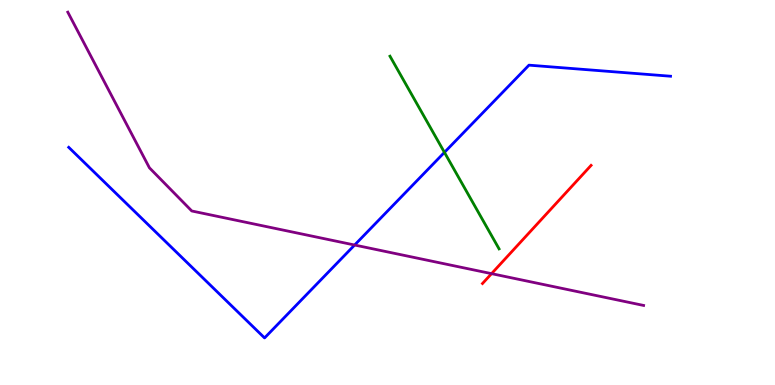[{'lines': ['blue', 'red'], 'intersections': []}, {'lines': ['green', 'red'], 'intersections': []}, {'lines': ['purple', 'red'], 'intersections': [{'x': 6.34, 'y': 2.89}]}, {'lines': ['blue', 'green'], 'intersections': [{'x': 5.73, 'y': 6.04}]}, {'lines': ['blue', 'purple'], 'intersections': [{'x': 4.58, 'y': 3.64}]}, {'lines': ['green', 'purple'], 'intersections': []}]